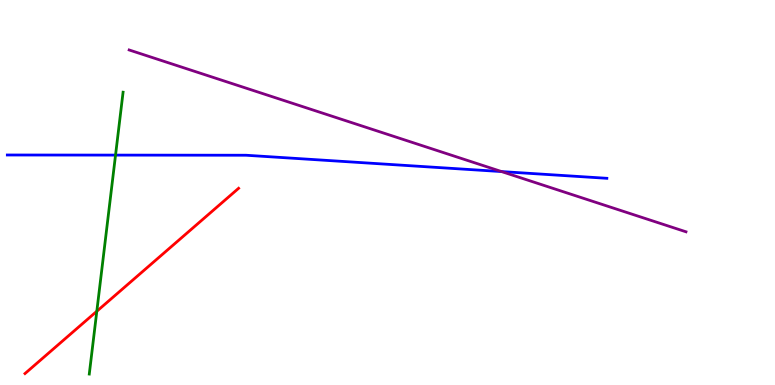[{'lines': ['blue', 'red'], 'intersections': []}, {'lines': ['green', 'red'], 'intersections': [{'x': 1.25, 'y': 1.92}]}, {'lines': ['purple', 'red'], 'intersections': []}, {'lines': ['blue', 'green'], 'intersections': [{'x': 1.49, 'y': 5.97}]}, {'lines': ['blue', 'purple'], 'intersections': [{'x': 6.47, 'y': 5.54}]}, {'lines': ['green', 'purple'], 'intersections': []}]